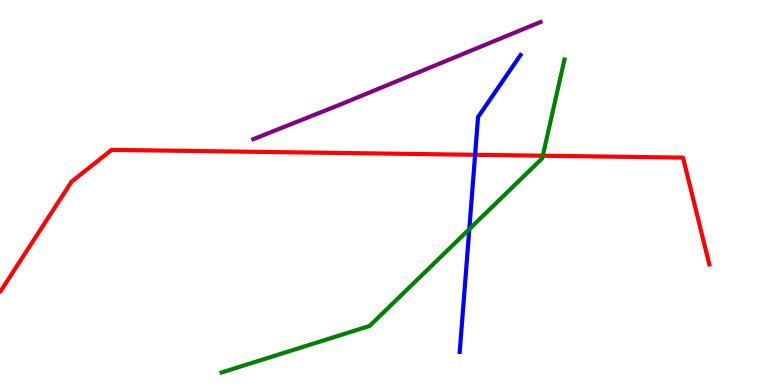[{'lines': ['blue', 'red'], 'intersections': [{'x': 6.13, 'y': 5.98}]}, {'lines': ['green', 'red'], 'intersections': [{'x': 7.0, 'y': 5.96}]}, {'lines': ['purple', 'red'], 'intersections': []}, {'lines': ['blue', 'green'], 'intersections': [{'x': 6.06, 'y': 4.05}]}, {'lines': ['blue', 'purple'], 'intersections': []}, {'lines': ['green', 'purple'], 'intersections': []}]